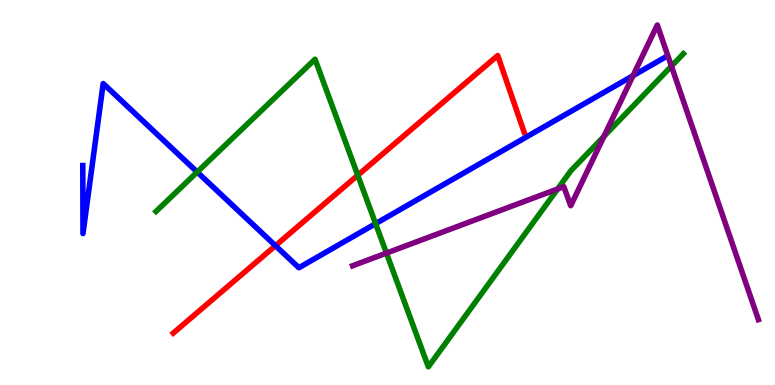[{'lines': ['blue', 'red'], 'intersections': [{'x': 3.55, 'y': 3.62}]}, {'lines': ['green', 'red'], 'intersections': [{'x': 4.62, 'y': 5.45}]}, {'lines': ['purple', 'red'], 'intersections': []}, {'lines': ['blue', 'green'], 'intersections': [{'x': 2.54, 'y': 5.53}, {'x': 4.85, 'y': 4.19}]}, {'lines': ['blue', 'purple'], 'intersections': [{'x': 8.17, 'y': 8.03}]}, {'lines': ['green', 'purple'], 'intersections': [{'x': 4.99, 'y': 3.43}, {'x': 7.2, 'y': 5.09}, {'x': 7.79, 'y': 6.46}, {'x': 8.66, 'y': 8.28}]}]